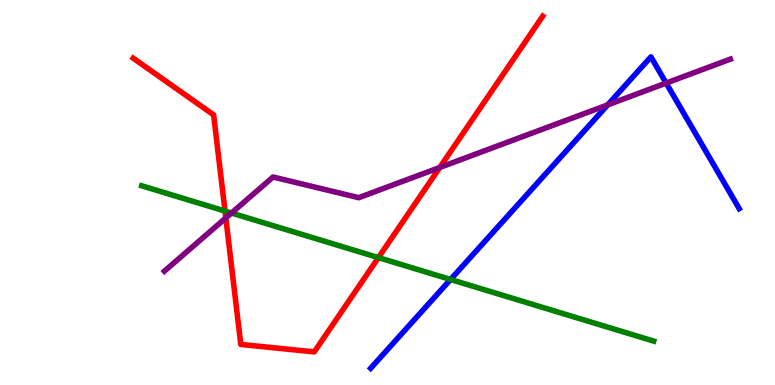[{'lines': ['blue', 'red'], 'intersections': []}, {'lines': ['green', 'red'], 'intersections': [{'x': 2.9, 'y': 4.52}, {'x': 4.88, 'y': 3.31}]}, {'lines': ['purple', 'red'], 'intersections': [{'x': 2.91, 'y': 4.34}, {'x': 5.67, 'y': 5.65}]}, {'lines': ['blue', 'green'], 'intersections': [{'x': 5.81, 'y': 2.74}]}, {'lines': ['blue', 'purple'], 'intersections': [{'x': 7.84, 'y': 7.28}, {'x': 8.6, 'y': 7.84}]}, {'lines': ['green', 'purple'], 'intersections': [{'x': 2.99, 'y': 4.47}]}]